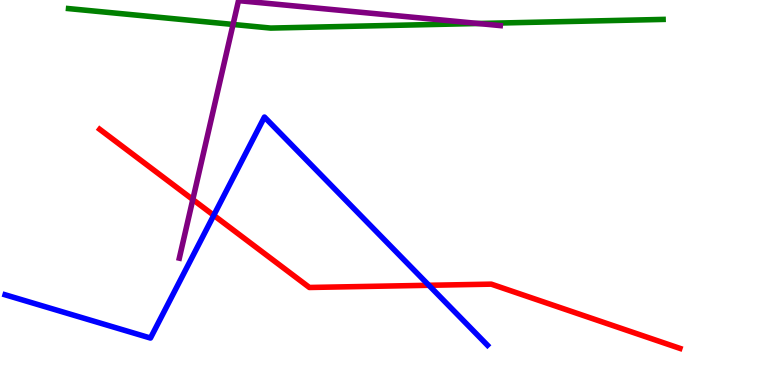[{'lines': ['blue', 'red'], 'intersections': [{'x': 2.76, 'y': 4.41}, {'x': 5.53, 'y': 2.59}]}, {'lines': ['green', 'red'], 'intersections': []}, {'lines': ['purple', 'red'], 'intersections': [{'x': 2.49, 'y': 4.82}]}, {'lines': ['blue', 'green'], 'intersections': []}, {'lines': ['blue', 'purple'], 'intersections': []}, {'lines': ['green', 'purple'], 'intersections': [{'x': 3.01, 'y': 9.36}, {'x': 6.17, 'y': 9.39}]}]